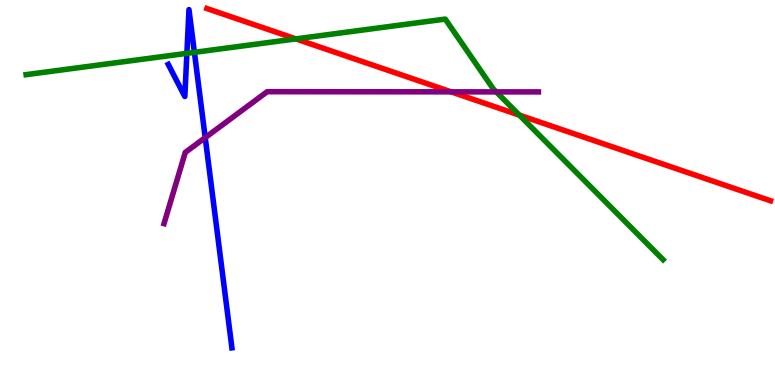[{'lines': ['blue', 'red'], 'intersections': []}, {'lines': ['green', 'red'], 'intersections': [{'x': 3.82, 'y': 8.99}, {'x': 6.7, 'y': 7.01}]}, {'lines': ['purple', 'red'], 'intersections': [{'x': 5.82, 'y': 7.61}]}, {'lines': ['blue', 'green'], 'intersections': [{'x': 2.41, 'y': 8.61}, {'x': 2.51, 'y': 8.64}]}, {'lines': ['blue', 'purple'], 'intersections': [{'x': 2.65, 'y': 6.43}]}, {'lines': ['green', 'purple'], 'intersections': [{'x': 6.4, 'y': 7.61}]}]